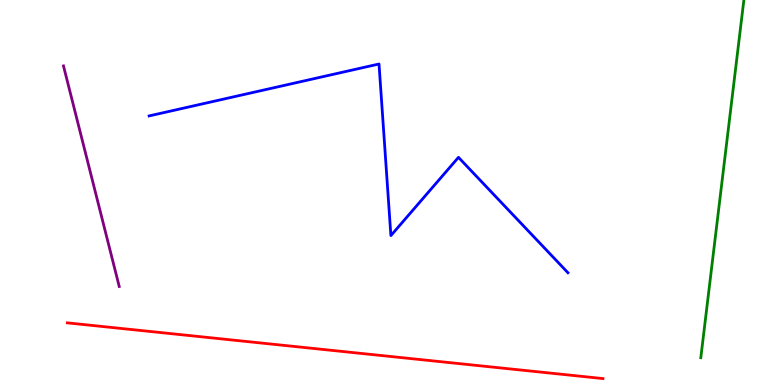[{'lines': ['blue', 'red'], 'intersections': []}, {'lines': ['green', 'red'], 'intersections': []}, {'lines': ['purple', 'red'], 'intersections': []}, {'lines': ['blue', 'green'], 'intersections': []}, {'lines': ['blue', 'purple'], 'intersections': []}, {'lines': ['green', 'purple'], 'intersections': []}]